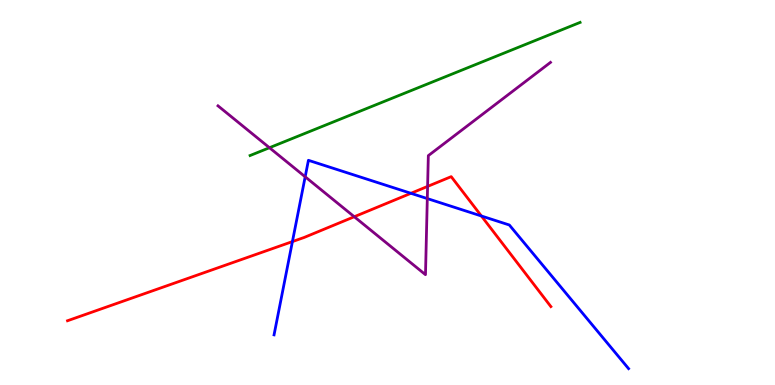[{'lines': ['blue', 'red'], 'intersections': [{'x': 3.77, 'y': 3.72}, {'x': 5.3, 'y': 4.98}, {'x': 6.21, 'y': 4.39}]}, {'lines': ['green', 'red'], 'intersections': []}, {'lines': ['purple', 'red'], 'intersections': [{'x': 4.57, 'y': 4.37}, {'x': 5.52, 'y': 5.16}]}, {'lines': ['blue', 'green'], 'intersections': []}, {'lines': ['blue', 'purple'], 'intersections': [{'x': 3.94, 'y': 5.41}, {'x': 5.51, 'y': 4.84}]}, {'lines': ['green', 'purple'], 'intersections': [{'x': 3.48, 'y': 6.16}]}]